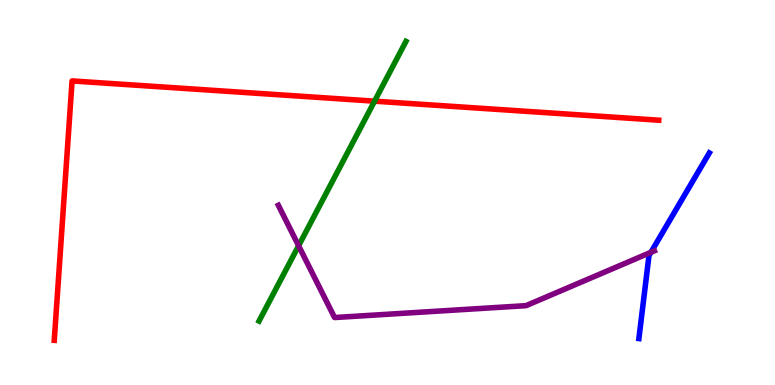[{'lines': ['blue', 'red'], 'intersections': []}, {'lines': ['green', 'red'], 'intersections': [{'x': 4.83, 'y': 7.37}]}, {'lines': ['purple', 'red'], 'intersections': []}, {'lines': ['blue', 'green'], 'intersections': []}, {'lines': ['blue', 'purple'], 'intersections': [{'x': 8.4, 'y': 3.45}]}, {'lines': ['green', 'purple'], 'intersections': [{'x': 3.85, 'y': 3.62}]}]